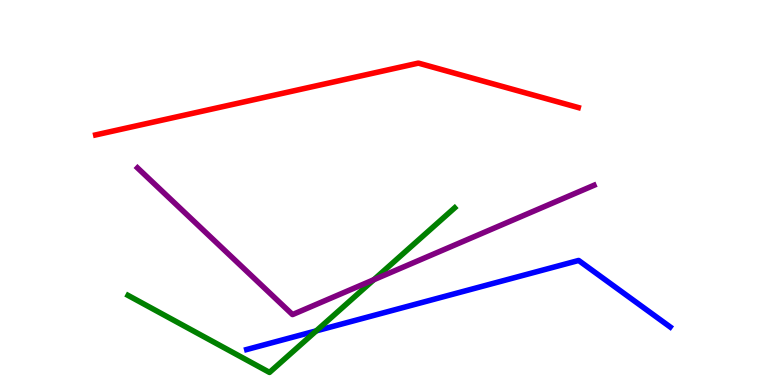[{'lines': ['blue', 'red'], 'intersections': []}, {'lines': ['green', 'red'], 'intersections': []}, {'lines': ['purple', 'red'], 'intersections': []}, {'lines': ['blue', 'green'], 'intersections': [{'x': 4.08, 'y': 1.41}]}, {'lines': ['blue', 'purple'], 'intersections': []}, {'lines': ['green', 'purple'], 'intersections': [{'x': 4.82, 'y': 2.73}]}]